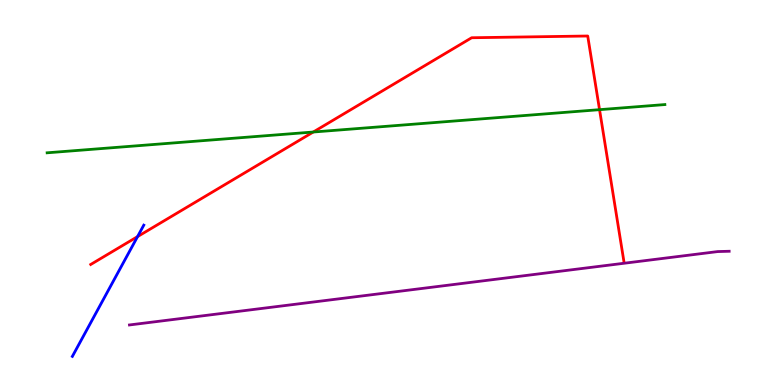[{'lines': ['blue', 'red'], 'intersections': [{'x': 1.77, 'y': 3.85}]}, {'lines': ['green', 'red'], 'intersections': [{'x': 4.04, 'y': 6.57}, {'x': 7.74, 'y': 7.15}]}, {'lines': ['purple', 'red'], 'intersections': []}, {'lines': ['blue', 'green'], 'intersections': []}, {'lines': ['blue', 'purple'], 'intersections': []}, {'lines': ['green', 'purple'], 'intersections': []}]